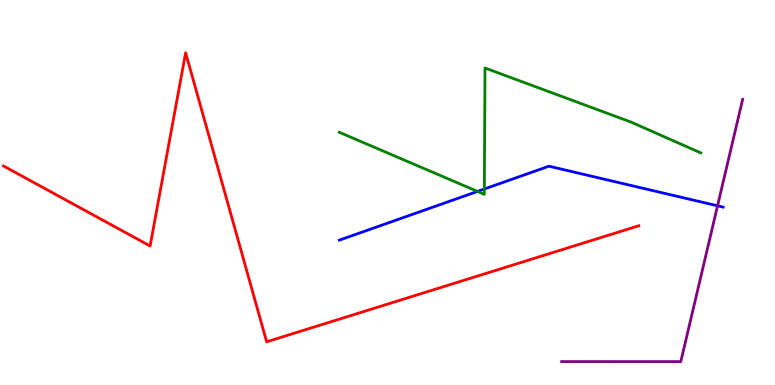[{'lines': ['blue', 'red'], 'intersections': []}, {'lines': ['green', 'red'], 'intersections': []}, {'lines': ['purple', 'red'], 'intersections': []}, {'lines': ['blue', 'green'], 'intersections': [{'x': 6.16, 'y': 5.03}, {'x': 6.25, 'y': 5.09}]}, {'lines': ['blue', 'purple'], 'intersections': [{'x': 9.26, 'y': 4.65}]}, {'lines': ['green', 'purple'], 'intersections': []}]